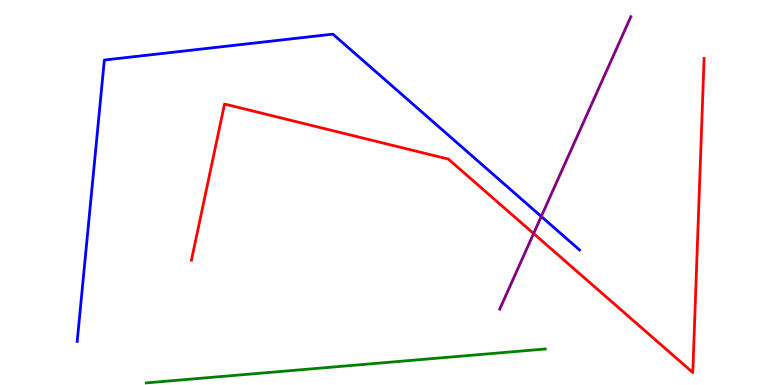[{'lines': ['blue', 'red'], 'intersections': []}, {'lines': ['green', 'red'], 'intersections': []}, {'lines': ['purple', 'red'], 'intersections': [{'x': 6.89, 'y': 3.93}]}, {'lines': ['blue', 'green'], 'intersections': []}, {'lines': ['blue', 'purple'], 'intersections': [{'x': 6.98, 'y': 4.38}]}, {'lines': ['green', 'purple'], 'intersections': []}]